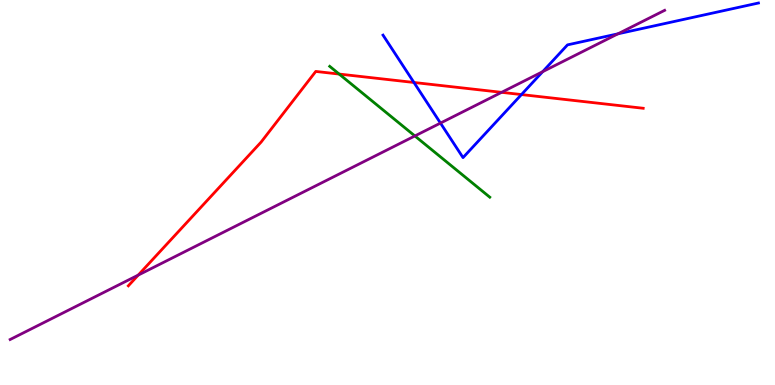[{'lines': ['blue', 'red'], 'intersections': [{'x': 5.34, 'y': 7.86}, {'x': 6.73, 'y': 7.54}]}, {'lines': ['green', 'red'], 'intersections': [{'x': 4.38, 'y': 8.08}]}, {'lines': ['purple', 'red'], 'intersections': [{'x': 1.78, 'y': 2.85}, {'x': 6.47, 'y': 7.6}]}, {'lines': ['blue', 'green'], 'intersections': []}, {'lines': ['blue', 'purple'], 'intersections': [{'x': 5.68, 'y': 6.8}, {'x': 7.0, 'y': 8.14}, {'x': 7.97, 'y': 9.12}]}, {'lines': ['green', 'purple'], 'intersections': [{'x': 5.35, 'y': 6.47}]}]